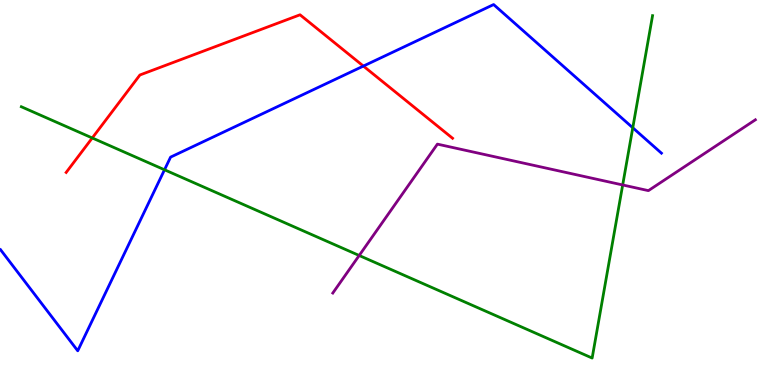[{'lines': ['blue', 'red'], 'intersections': [{'x': 4.69, 'y': 8.28}]}, {'lines': ['green', 'red'], 'intersections': [{'x': 1.19, 'y': 6.42}]}, {'lines': ['purple', 'red'], 'intersections': []}, {'lines': ['blue', 'green'], 'intersections': [{'x': 2.12, 'y': 5.59}, {'x': 8.16, 'y': 6.68}]}, {'lines': ['blue', 'purple'], 'intersections': []}, {'lines': ['green', 'purple'], 'intersections': [{'x': 4.63, 'y': 3.36}, {'x': 8.03, 'y': 5.2}]}]